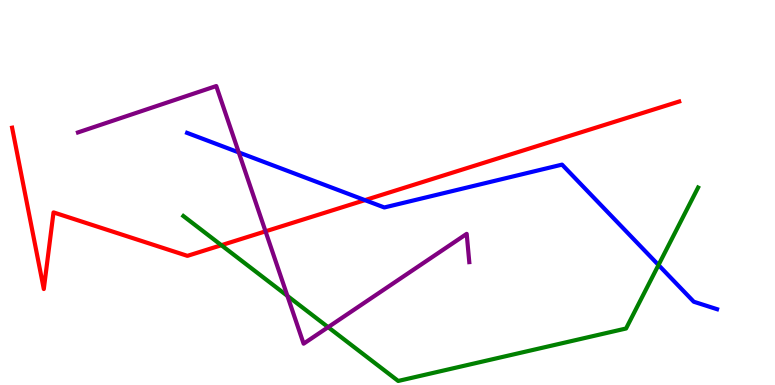[{'lines': ['blue', 'red'], 'intersections': [{'x': 4.71, 'y': 4.8}]}, {'lines': ['green', 'red'], 'intersections': [{'x': 2.86, 'y': 3.63}]}, {'lines': ['purple', 'red'], 'intersections': [{'x': 3.43, 'y': 3.99}]}, {'lines': ['blue', 'green'], 'intersections': [{'x': 8.5, 'y': 3.12}]}, {'lines': ['blue', 'purple'], 'intersections': [{'x': 3.08, 'y': 6.04}]}, {'lines': ['green', 'purple'], 'intersections': [{'x': 3.71, 'y': 2.31}, {'x': 4.23, 'y': 1.5}]}]